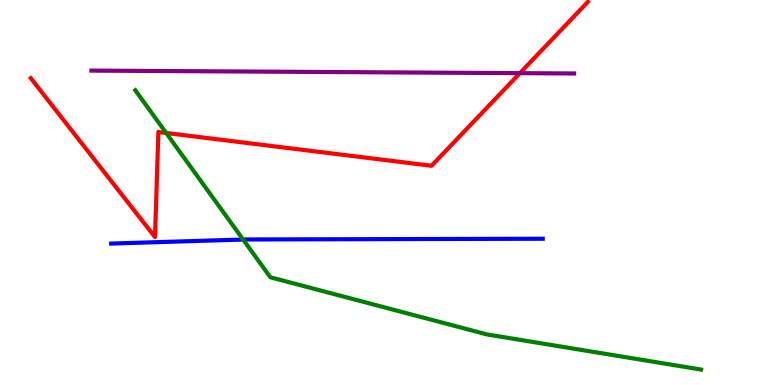[{'lines': ['blue', 'red'], 'intersections': []}, {'lines': ['green', 'red'], 'intersections': [{'x': 2.14, 'y': 6.55}]}, {'lines': ['purple', 'red'], 'intersections': [{'x': 6.71, 'y': 8.1}]}, {'lines': ['blue', 'green'], 'intersections': [{'x': 3.14, 'y': 3.78}]}, {'lines': ['blue', 'purple'], 'intersections': []}, {'lines': ['green', 'purple'], 'intersections': []}]